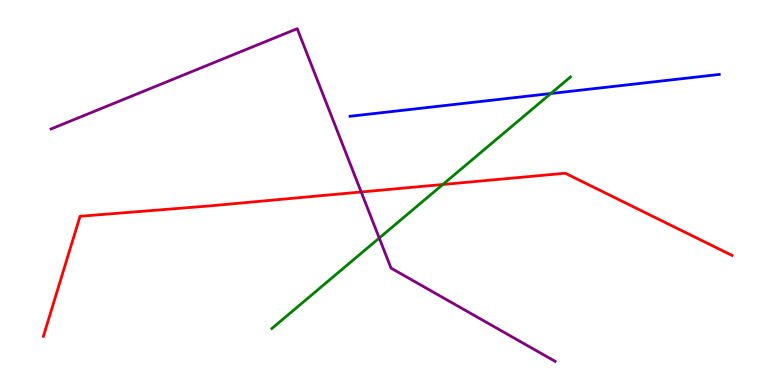[{'lines': ['blue', 'red'], 'intersections': []}, {'lines': ['green', 'red'], 'intersections': [{'x': 5.71, 'y': 5.21}]}, {'lines': ['purple', 'red'], 'intersections': [{'x': 4.66, 'y': 5.01}]}, {'lines': ['blue', 'green'], 'intersections': [{'x': 7.11, 'y': 7.57}]}, {'lines': ['blue', 'purple'], 'intersections': []}, {'lines': ['green', 'purple'], 'intersections': [{'x': 4.89, 'y': 3.82}]}]